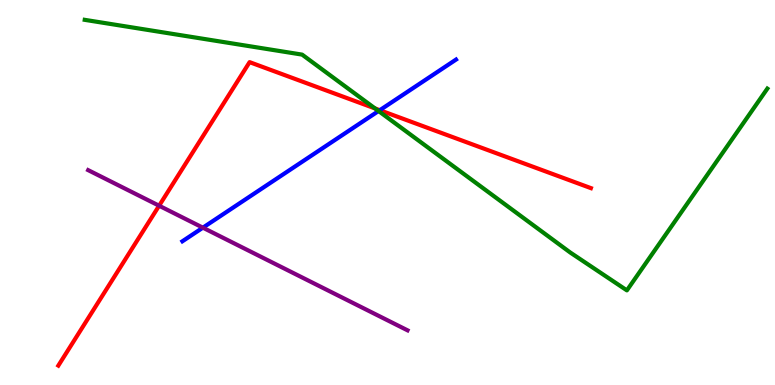[{'lines': ['blue', 'red'], 'intersections': [{'x': 4.9, 'y': 7.14}]}, {'lines': ['green', 'red'], 'intersections': [{'x': 4.84, 'y': 7.18}]}, {'lines': ['purple', 'red'], 'intersections': [{'x': 2.05, 'y': 4.66}]}, {'lines': ['blue', 'green'], 'intersections': [{'x': 4.88, 'y': 7.12}]}, {'lines': ['blue', 'purple'], 'intersections': [{'x': 2.62, 'y': 4.09}]}, {'lines': ['green', 'purple'], 'intersections': []}]